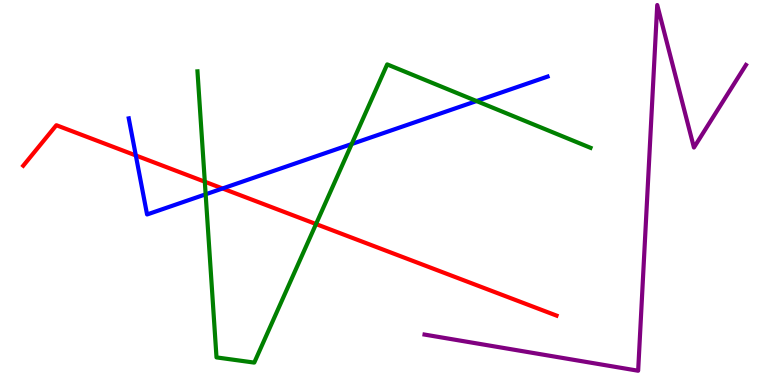[{'lines': ['blue', 'red'], 'intersections': [{'x': 1.75, 'y': 5.96}, {'x': 2.87, 'y': 5.1}]}, {'lines': ['green', 'red'], 'intersections': [{'x': 2.64, 'y': 5.28}, {'x': 4.08, 'y': 4.18}]}, {'lines': ['purple', 'red'], 'intersections': []}, {'lines': ['blue', 'green'], 'intersections': [{'x': 2.65, 'y': 4.95}, {'x': 4.54, 'y': 6.26}, {'x': 6.15, 'y': 7.38}]}, {'lines': ['blue', 'purple'], 'intersections': []}, {'lines': ['green', 'purple'], 'intersections': []}]